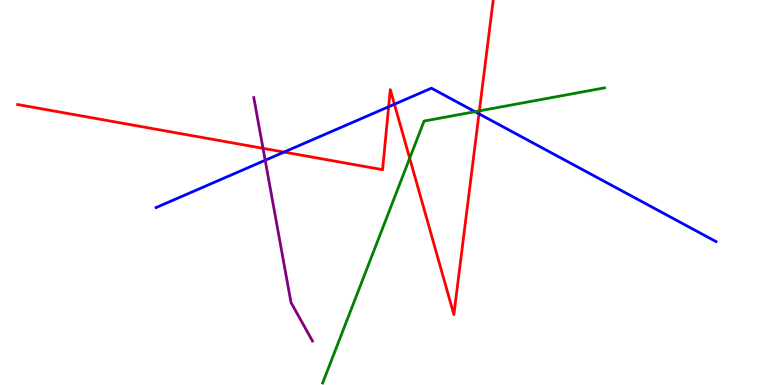[{'lines': ['blue', 'red'], 'intersections': [{'x': 3.67, 'y': 6.05}, {'x': 5.01, 'y': 7.23}, {'x': 5.09, 'y': 7.29}, {'x': 6.18, 'y': 7.04}]}, {'lines': ['green', 'red'], 'intersections': [{'x': 5.29, 'y': 5.89}, {'x': 6.19, 'y': 7.12}]}, {'lines': ['purple', 'red'], 'intersections': [{'x': 3.39, 'y': 6.15}]}, {'lines': ['blue', 'green'], 'intersections': [{'x': 6.13, 'y': 7.1}]}, {'lines': ['blue', 'purple'], 'intersections': [{'x': 3.42, 'y': 5.84}]}, {'lines': ['green', 'purple'], 'intersections': []}]